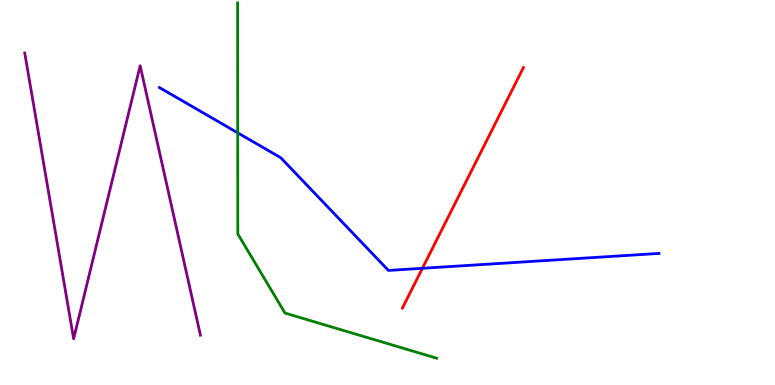[{'lines': ['blue', 'red'], 'intersections': [{'x': 5.45, 'y': 3.03}]}, {'lines': ['green', 'red'], 'intersections': []}, {'lines': ['purple', 'red'], 'intersections': []}, {'lines': ['blue', 'green'], 'intersections': [{'x': 3.07, 'y': 6.55}]}, {'lines': ['blue', 'purple'], 'intersections': []}, {'lines': ['green', 'purple'], 'intersections': []}]